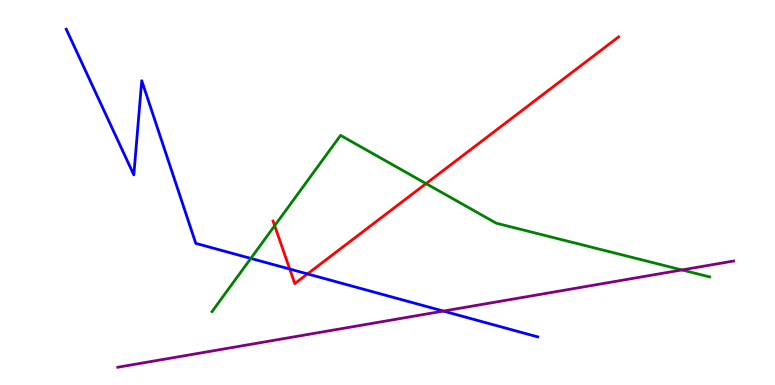[{'lines': ['blue', 'red'], 'intersections': [{'x': 3.74, 'y': 3.01}, {'x': 3.97, 'y': 2.89}]}, {'lines': ['green', 'red'], 'intersections': [{'x': 3.54, 'y': 4.14}, {'x': 5.5, 'y': 5.23}]}, {'lines': ['purple', 'red'], 'intersections': []}, {'lines': ['blue', 'green'], 'intersections': [{'x': 3.24, 'y': 3.29}]}, {'lines': ['blue', 'purple'], 'intersections': [{'x': 5.72, 'y': 1.92}]}, {'lines': ['green', 'purple'], 'intersections': [{'x': 8.8, 'y': 2.99}]}]